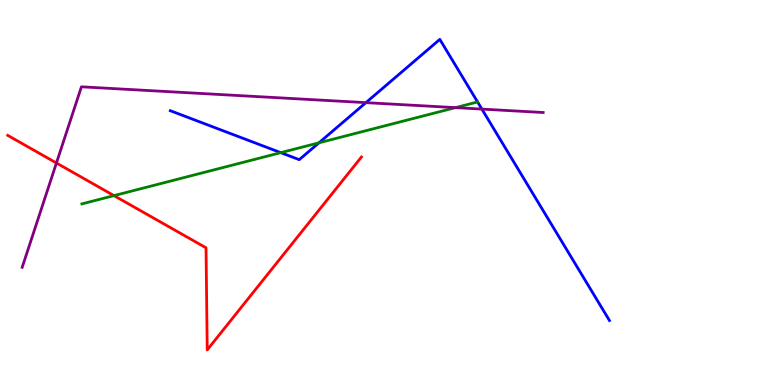[{'lines': ['blue', 'red'], 'intersections': []}, {'lines': ['green', 'red'], 'intersections': [{'x': 1.47, 'y': 4.92}]}, {'lines': ['purple', 'red'], 'intersections': [{'x': 0.728, 'y': 5.77}]}, {'lines': ['blue', 'green'], 'intersections': [{'x': 3.62, 'y': 6.03}, {'x': 4.12, 'y': 6.29}]}, {'lines': ['blue', 'purple'], 'intersections': [{'x': 4.72, 'y': 7.33}, {'x': 6.22, 'y': 7.17}]}, {'lines': ['green', 'purple'], 'intersections': [{'x': 5.88, 'y': 7.2}]}]